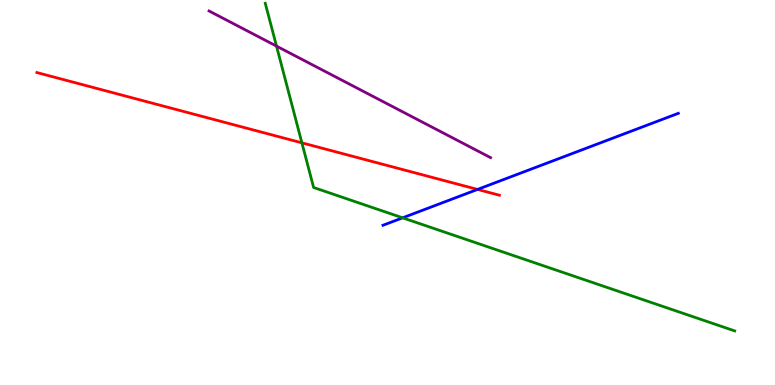[{'lines': ['blue', 'red'], 'intersections': [{'x': 6.16, 'y': 5.08}]}, {'lines': ['green', 'red'], 'intersections': [{'x': 3.9, 'y': 6.29}]}, {'lines': ['purple', 'red'], 'intersections': []}, {'lines': ['blue', 'green'], 'intersections': [{'x': 5.2, 'y': 4.34}]}, {'lines': ['blue', 'purple'], 'intersections': []}, {'lines': ['green', 'purple'], 'intersections': [{'x': 3.57, 'y': 8.8}]}]